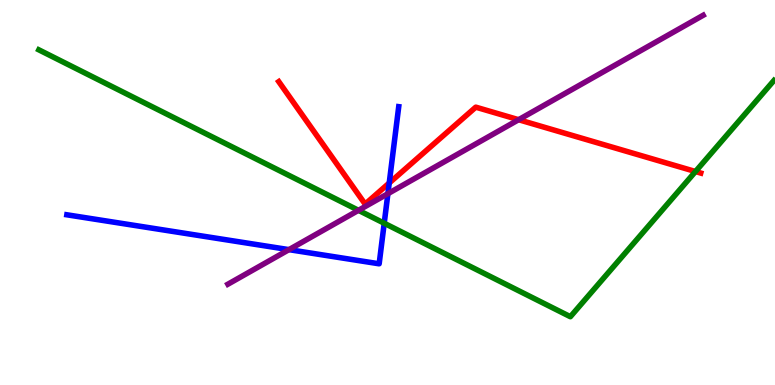[{'lines': ['blue', 'red'], 'intersections': [{'x': 5.02, 'y': 5.25}]}, {'lines': ['green', 'red'], 'intersections': [{'x': 8.97, 'y': 5.54}]}, {'lines': ['purple', 'red'], 'intersections': [{'x': 6.69, 'y': 6.89}]}, {'lines': ['blue', 'green'], 'intersections': [{'x': 4.96, 'y': 4.2}]}, {'lines': ['blue', 'purple'], 'intersections': [{'x': 3.73, 'y': 3.52}, {'x': 5.01, 'y': 4.97}]}, {'lines': ['green', 'purple'], 'intersections': [{'x': 4.63, 'y': 4.54}]}]